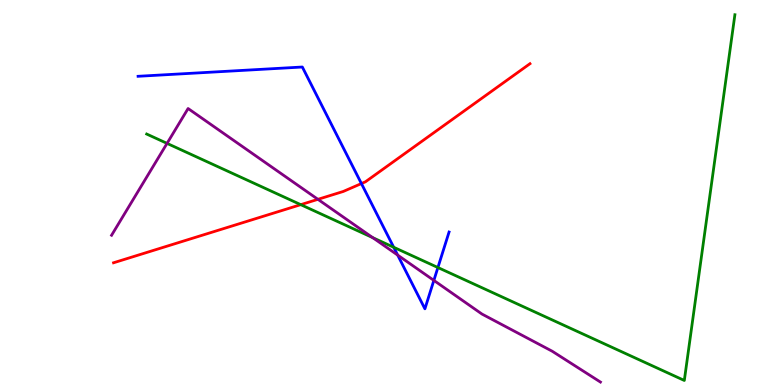[{'lines': ['blue', 'red'], 'intersections': [{'x': 4.66, 'y': 5.23}]}, {'lines': ['green', 'red'], 'intersections': [{'x': 3.88, 'y': 4.68}]}, {'lines': ['purple', 'red'], 'intersections': [{'x': 4.1, 'y': 4.82}]}, {'lines': ['blue', 'green'], 'intersections': [{'x': 5.08, 'y': 3.58}, {'x': 5.65, 'y': 3.05}]}, {'lines': ['blue', 'purple'], 'intersections': [{'x': 5.13, 'y': 3.37}, {'x': 5.6, 'y': 2.72}]}, {'lines': ['green', 'purple'], 'intersections': [{'x': 2.16, 'y': 6.28}, {'x': 4.81, 'y': 3.83}]}]